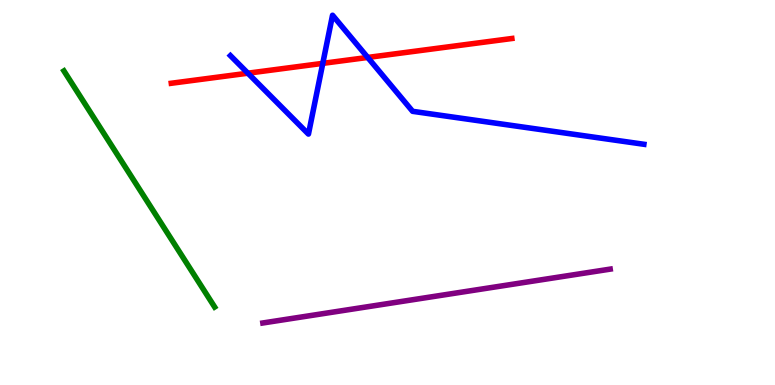[{'lines': ['blue', 'red'], 'intersections': [{'x': 3.2, 'y': 8.1}, {'x': 4.16, 'y': 8.35}, {'x': 4.74, 'y': 8.51}]}, {'lines': ['green', 'red'], 'intersections': []}, {'lines': ['purple', 'red'], 'intersections': []}, {'lines': ['blue', 'green'], 'intersections': []}, {'lines': ['blue', 'purple'], 'intersections': []}, {'lines': ['green', 'purple'], 'intersections': []}]